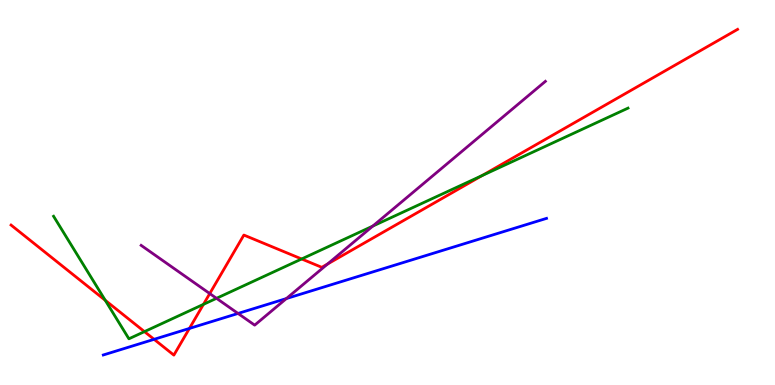[{'lines': ['blue', 'red'], 'intersections': [{'x': 1.99, 'y': 1.19}, {'x': 2.44, 'y': 1.47}]}, {'lines': ['green', 'red'], 'intersections': [{'x': 1.36, 'y': 2.2}, {'x': 1.86, 'y': 1.39}, {'x': 2.63, 'y': 2.09}, {'x': 3.89, 'y': 3.27}, {'x': 6.22, 'y': 5.44}]}, {'lines': ['purple', 'red'], 'intersections': [{'x': 2.71, 'y': 2.37}, {'x': 4.23, 'y': 3.14}]}, {'lines': ['blue', 'green'], 'intersections': []}, {'lines': ['blue', 'purple'], 'intersections': [{'x': 3.07, 'y': 1.86}, {'x': 3.7, 'y': 2.25}]}, {'lines': ['green', 'purple'], 'intersections': [{'x': 2.79, 'y': 2.25}, {'x': 4.81, 'y': 4.13}]}]